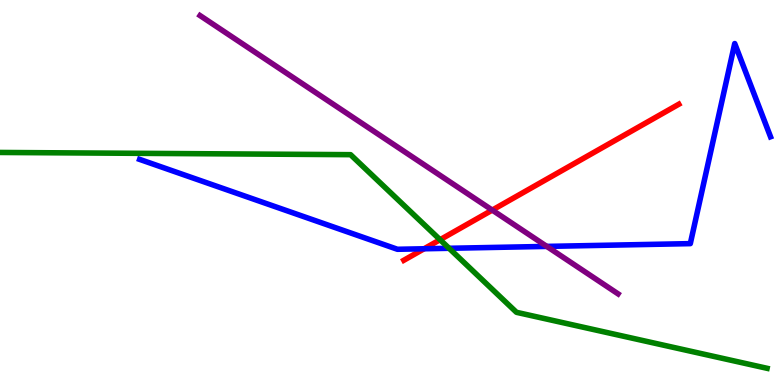[{'lines': ['blue', 'red'], 'intersections': [{'x': 5.47, 'y': 3.54}]}, {'lines': ['green', 'red'], 'intersections': [{'x': 5.68, 'y': 3.77}]}, {'lines': ['purple', 'red'], 'intersections': [{'x': 6.35, 'y': 4.54}]}, {'lines': ['blue', 'green'], 'intersections': [{'x': 5.79, 'y': 3.55}]}, {'lines': ['blue', 'purple'], 'intersections': [{'x': 7.06, 'y': 3.6}]}, {'lines': ['green', 'purple'], 'intersections': []}]